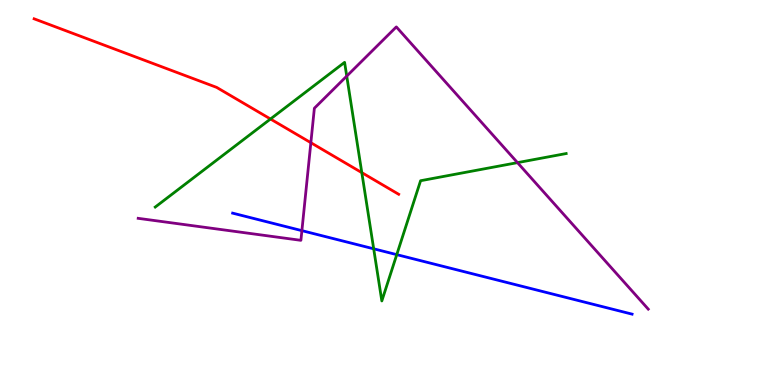[{'lines': ['blue', 'red'], 'intersections': []}, {'lines': ['green', 'red'], 'intersections': [{'x': 3.49, 'y': 6.91}, {'x': 4.67, 'y': 5.52}]}, {'lines': ['purple', 'red'], 'intersections': [{'x': 4.01, 'y': 6.29}]}, {'lines': ['blue', 'green'], 'intersections': [{'x': 4.82, 'y': 3.54}, {'x': 5.12, 'y': 3.39}]}, {'lines': ['blue', 'purple'], 'intersections': [{'x': 3.9, 'y': 4.01}]}, {'lines': ['green', 'purple'], 'intersections': [{'x': 4.47, 'y': 8.02}, {'x': 6.68, 'y': 5.78}]}]